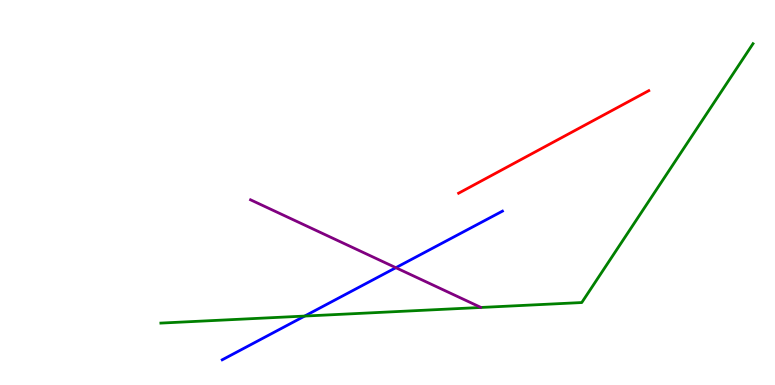[{'lines': ['blue', 'red'], 'intersections': []}, {'lines': ['green', 'red'], 'intersections': []}, {'lines': ['purple', 'red'], 'intersections': []}, {'lines': ['blue', 'green'], 'intersections': [{'x': 3.93, 'y': 1.79}]}, {'lines': ['blue', 'purple'], 'intersections': [{'x': 5.11, 'y': 3.05}]}, {'lines': ['green', 'purple'], 'intersections': []}]